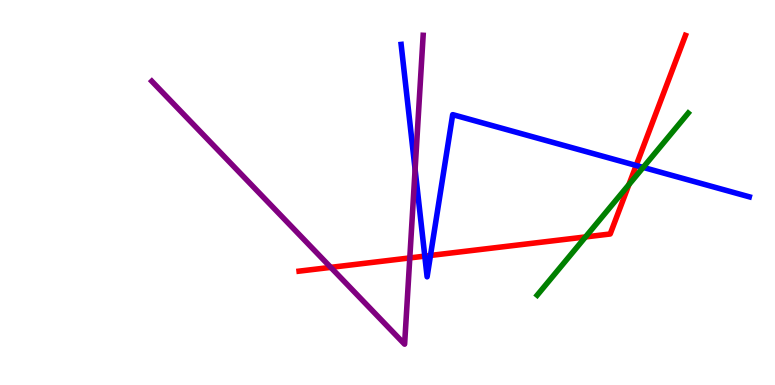[{'lines': ['blue', 'red'], 'intersections': [{'x': 5.48, 'y': 3.35}, {'x': 5.55, 'y': 3.36}, {'x': 8.21, 'y': 5.7}]}, {'lines': ['green', 'red'], 'intersections': [{'x': 7.55, 'y': 3.85}, {'x': 8.12, 'y': 5.21}]}, {'lines': ['purple', 'red'], 'intersections': [{'x': 4.27, 'y': 3.06}, {'x': 5.29, 'y': 3.3}]}, {'lines': ['blue', 'green'], 'intersections': [{'x': 8.3, 'y': 5.65}]}, {'lines': ['blue', 'purple'], 'intersections': [{'x': 5.36, 'y': 5.6}]}, {'lines': ['green', 'purple'], 'intersections': []}]